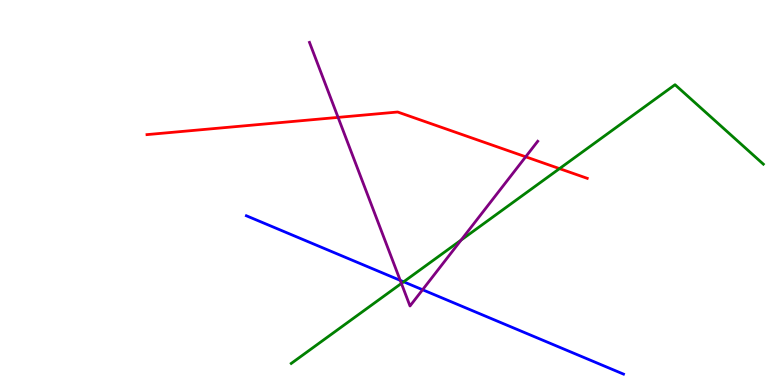[{'lines': ['blue', 'red'], 'intersections': []}, {'lines': ['green', 'red'], 'intersections': [{'x': 7.22, 'y': 5.62}]}, {'lines': ['purple', 'red'], 'intersections': [{'x': 4.36, 'y': 6.95}, {'x': 6.78, 'y': 5.93}]}, {'lines': ['blue', 'green'], 'intersections': [{'x': 5.21, 'y': 2.68}]}, {'lines': ['blue', 'purple'], 'intersections': [{'x': 5.16, 'y': 2.72}, {'x': 5.45, 'y': 2.47}]}, {'lines': ['green', 'purple'], 'intersections': [{'x': 5.18, 'y': 2.64}, {'x': 5.95, 'y': 3.76}]}]